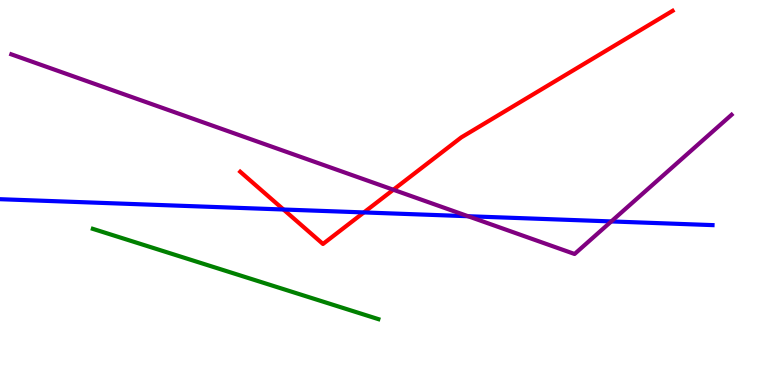[{'lines': ['blue', 'red'], 'intersections': [{'x': 3.66, 'y': 4.56}, {'x': 4.7, 'y': 4.48}]}, {'lines': ['green', 'red'], 'intersections': []}, {'lines': ['purple', 'red'], 'intersections': [{'x': 5.08, 'y': 5.07}]}, {'lines': ['blue', 'green'], 'intersections': []}, {'lines': ['blue', 'purple'], 'intersections': [{'x': 6.04, 'y': 4.38}, {'x': 7.89, 'y': 4.25}]}, {'lines': ['green', 'purple'], 'intersections': []}]